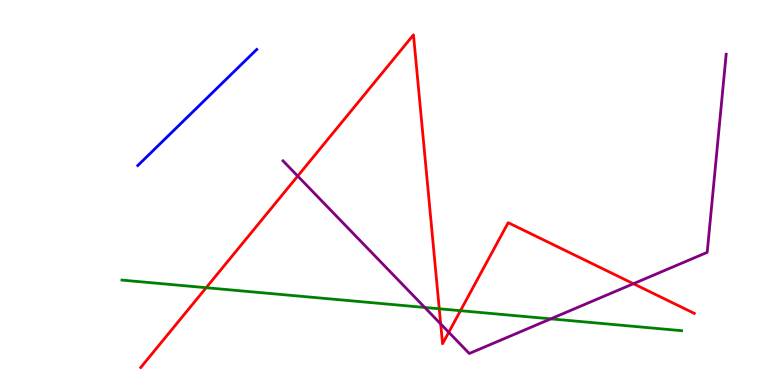[{'lines': ['blue', 'red'], 'intersections': []}, {'lines': ['green', 'red'], 'intersections': [{'x': 2.66, 'y': 2.53}, {'x': 5.67, 'y': 1.98}, {'x': 5.94, 'y': 1.93}]}, {'lines': ['purple', 'red'], 'intersections': [{'x': 3.84, 'y': 5.43}, {'x': 5.69, 'y': 1.59}, {'x': 5.79, 'y': 1.37}, {'x': 8.17, 'y': 2.63}]}, {'lines': ['blue', 'green'], 'intersections': []}, {'lines': ['blue', 'purple'], 'intersections': []}, {'lines': ['green', 'purple'], 'intersections': [{'x': 5.48, 'y': 2.01}, {'x': 7.11, 'y': 1.72}]}]